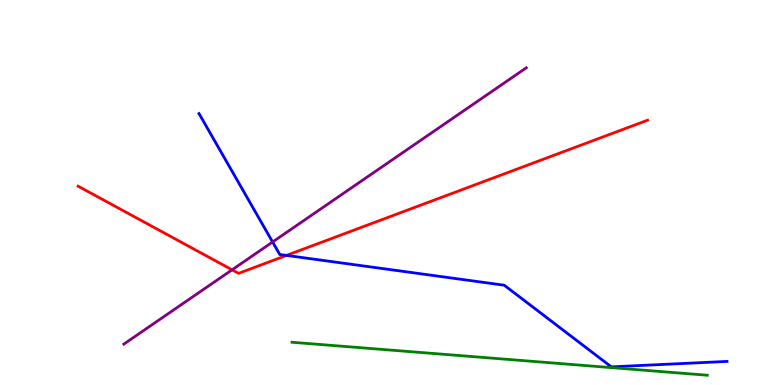[{'lines': ['blue', 'red'], 'intersections': [{'x': 3.7, 'y': 3.37}]}, {'lines': ['green', 'red'], 'intersections': []}, {'lines': ['purple', 'red'], 'intersections': [{'x': 2.99, 'y': 2.99}]}, {'lines': ['blue', 'green'], 'intersections': []}, {'lines': ['blue', 'purple'], 'intersections': [{'x': 3.52, 'y': 3.71}]}, {'lines': ['green', 'purple'], 'intersections': []}]